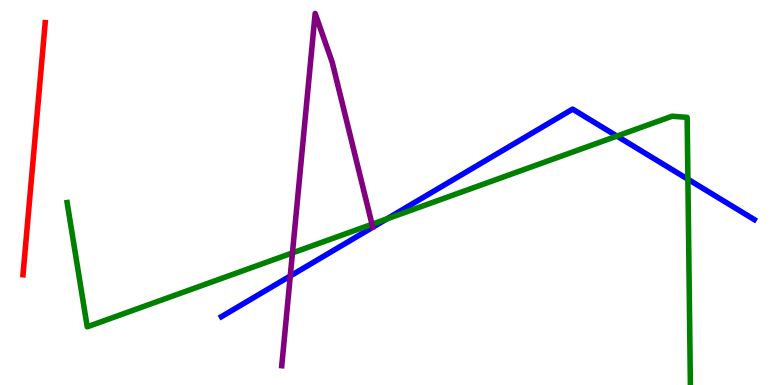[{'lines': ['blue', 'red'], 'intersections': []}, {'lines': ['green', 'red'], 'intersections': []}, {'lines': ['purple', 'red'], 'intersections': []}, {'lines': ['blue', 'green'], 'intersections': [{'x': 4.99, 'y': 4.31}, {'x': 7.96, 'y': 6.47}, {'x': 8.88, 'y': 5.34}]}, {'lines': ['blue', 'purple'], 'intersections': [{'x': 3.75, 'y': 2.83}]}, {'lines': ['green', 'purple'], 'intersections': [{'x': 3.77, 'y': 3.43}, {'x': 4.8, 'y': 4.17}]}]